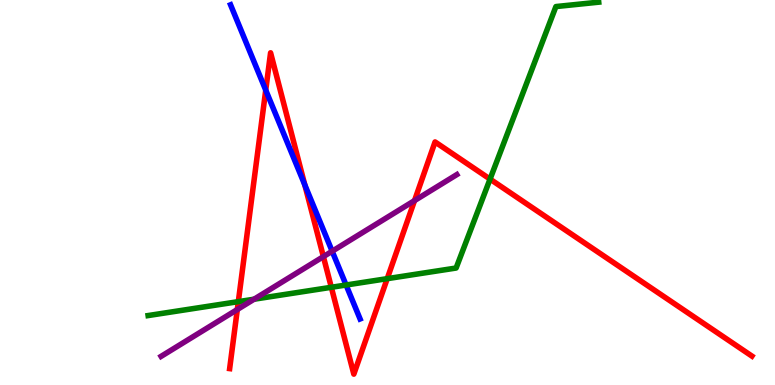[{'lines': ['blue', 'red'], 'intersections': [{'x': 3.43, 'y': 7.66}, {'x': 3.93, 'y': 5.2}]}, {'lines': ['green', 'red'], 'intersections': [{'x': 3.08, 'y': 2.17}, {'x': 4.28, 'y': 2.54}, {'x': 5.0, 'y': 2.76}, {'x': 6.32, 'y': 5.35}]}, {'lines': ['purple', 'red'], 'intersections': [{'x': 3.06, 'y': 1.96}, {'x': 4.17, 'y': 3.33}, {'x': 5.35, 'y': 4.79}]}, {'lines': ['blue', 'green'], 'intersections': [{'x': 4.47, 'y': 2.6}]}, {'lines': ['blue', 'purple'], 'intersections': [{'x': 4.29, 'y': 3.47}]}, {'lines': ['green', 'purple'], 'intersections': [{'x': 3.28, 'y': 2.23}]}]